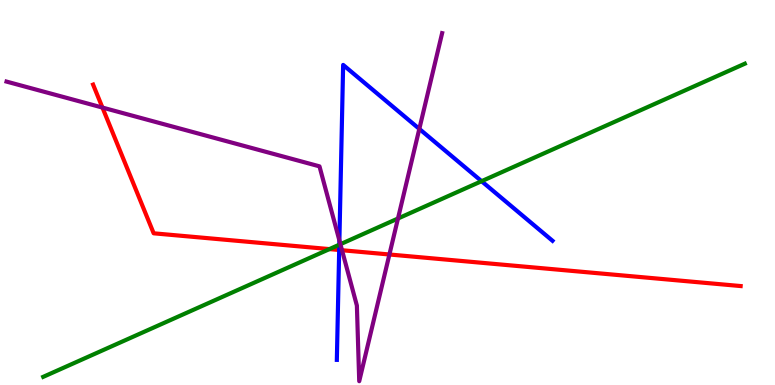[{'lines': ['blue', 'red'], 'intersections': [{'x': 4.38, 'y': 3.51}]}, {'lines': ['green', 'red'], 'intersections': [{'x': 4.25, 'y': 3.53}]}, {'lines': ['purple', 'red'], 'intersections': [{'x': 1.32, 'y': 7.21}, {'x': 4.41, 'y': 3.5}, {'x': 5.02, 'y': 3.39}]}, {'lines': ['blue', 'green'], 'intersections': [{'x': 4.38, 'y': 3.64}, {'x': 6.21, 'y': 5.29}]}, {'lines': ['blue', 'purple'], 'intersections': [{'x': 4.38, 'y': 3.75}, {'x': 5.41, 'y': 6.65}]}, {'lines': ['green', 'purple'], 'intersections': [{'x': 4.39, 'y': 3.66}, {'x': 5.14, 'y': 4.32}]}]